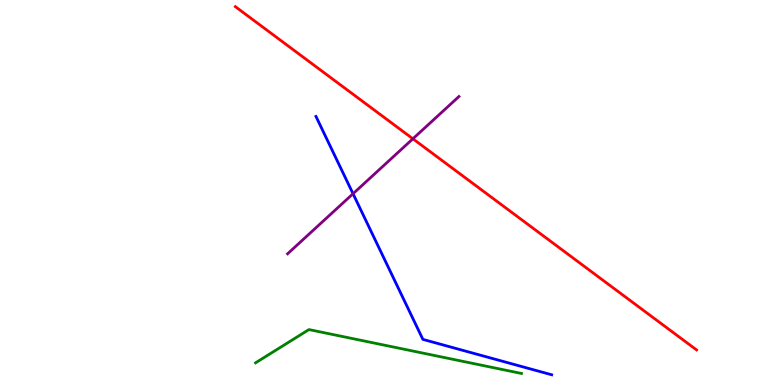[{'lines': ['blue', 'red'], 'intersections': []}, {'lines': ['green', 'red'], 'intersections': []}, {'lines': ['purple', 'red'], 'intersections': [{'x': 5.33, 'y': 6.4}]}, {'lines': ['blue', 'green'], 'intersections': []}, {'lines': ['blue', 'purple'], 'intersections': [{'x': 4.56, 'y': 4.97}]}, {'lines': ['green', 'purple'], 'intersections': []}]